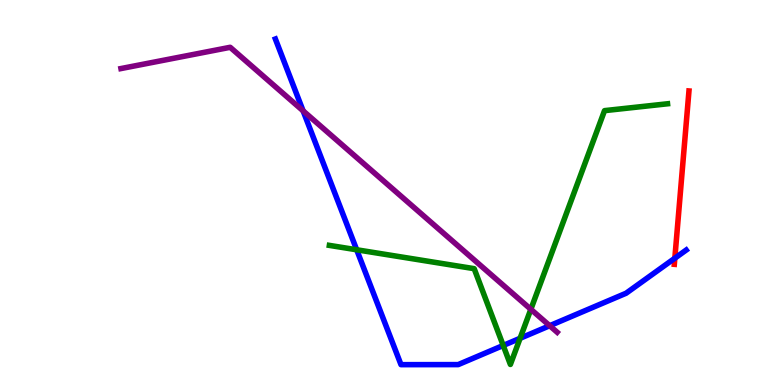[{'lines': ['blue', 'red'], 'intersections': [{'x': 8.71, 'y': 3.29}]}, {'lines': ['green', 'red'], 'intersections': []}, {'lines': ['purple', 'red'], 'intersections': []}, {'lines': ['blue', 'green'], 'intersections': [{'x': 4.6, 'y': 3.51}, {'x': 6.49, 'y': 1.03}, {'x': 6.71, 'y': 1.21}]}, {'lines': ['blue', 'purple'], 'intersections': [{'x': 3.91, 'y': 7.12}, {'x': 7.09, 'y': 1.54}]}, {'lines': ['green', 'purple'], 'intersections': [{'x': 6.85, 'y': 1.97}]}]